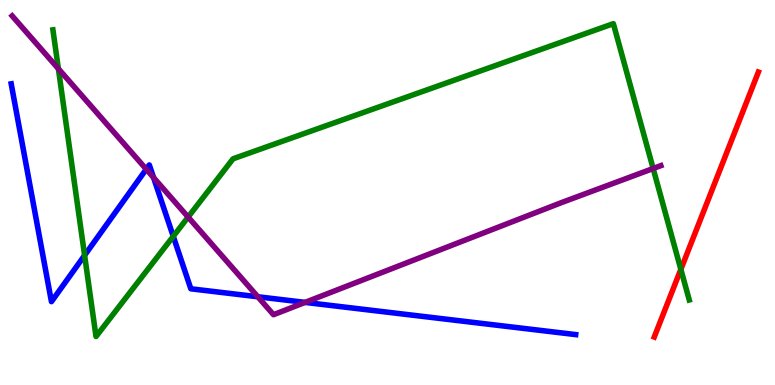[{'lines': ['blue', 'red'], 'intersections': []}, {'lines': ['green', 'red'], 'intersections': [{'x': 8.79, 'y': 3.0}]}, {'lines': ['purple', 'red'], 'intersections': []}, {'lines': ['blue', 'green'], 'intersections': [{'x': 1.09, 'y': 3.37}, {'x': 2.24, 'y': 3.86}]}, {'lines': ['blue', 'purple'], 'intersections': [{'x': 1.89, 'y': 5.6}, {'x': 1.98, 'y': 5.39}, {'x': 3.33, 'y': 2.29}, {'x': 3.94, 'y': 2.15}]}, {'lines': ['green', 'purple'], 'intersections': [{'x': 0.753, 'y': 8.21}, {'x': 2.43, 'y': 4.36}, {'x': 8.43, 'y': 5.62}]}]